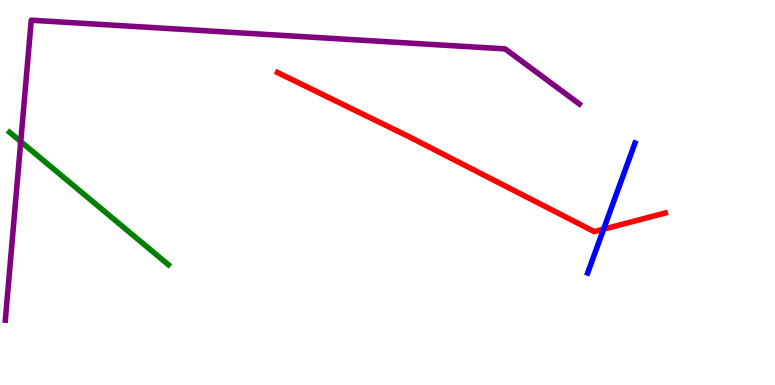[{'lines': ['blue', 'red'], 'intersections': [{'x': 7.79, 'y': 4.05}]}, {'lines': ['green', 'red'], 'intersections': []}, {'lines': ['purple', 'red'], 'intersections': []}, {'lines': ['blue', 'green'], 'intersections': []}, {'lines': ['blue', 'purple'], 'intersections': []}, {'lines': ['green', 'purple'], 'intersections': [{'x': 0.268, 'y': 6.32}]}]